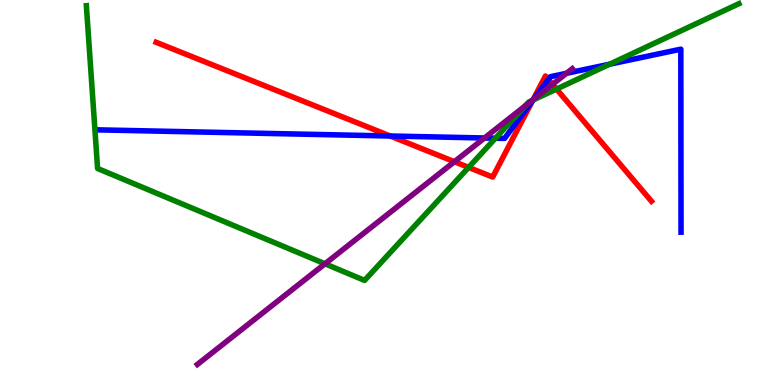[{'lines': ['blue', 'red'], 'intersections': [{'x': 5.03, 'y': 6.47}, {'x': 6.87, 'y': 7.38}, {'x': 7.08, 'y': 7.94}]}, {'lines': ['green', 'red'], 'intersections': [{'x': 6.05, 'y': 5.65}, {'x': 6.88, 'y': 7.4}, {'x': 7.18, 'y': 7.69}]}, {'lines': ['purple', 'red'], 'intersections': [{'x': 5.86, 'y': 5.8}, {'x': 6.88, 'y': 7.41}, {'x': 7.13, 'y': 7.81}]}, {'lines': ['blue', 'green'], 'intersections': [{'x': 6.39, 'y': 6.41}, {'x': 6.88, 'y': 7.4}, {'x': 7.87, 'y': 8.33}]}, {'lines': ['blue', 'purple'], 'intersections': [{'x': 6.25, 'y': 6.42}, {'x': 6.89, 'y': 7.43}, {'x': 7.31, 'y': 8.1}]}, {'lines': ['green', 'purple'], 'intersections': [{'x': 4.19, 'y': 3.15}, {'x': 6.78, 'y': 7.25}, {'x': 6.86, 'y': 7.39}]}]